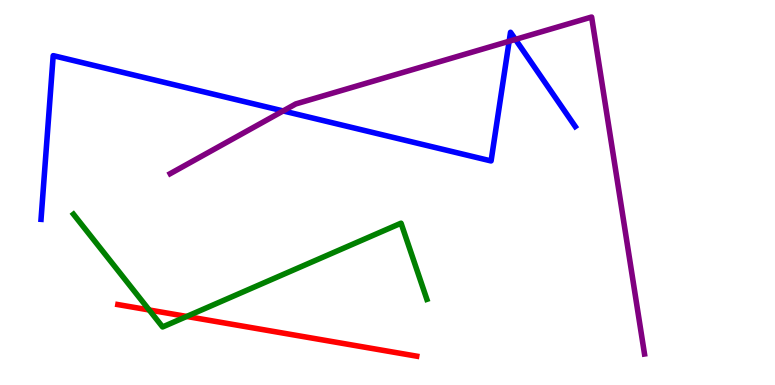[{'lines': ['blue', 'red'], 'intersections': []}, {'lines': ['green', 'red'], 'intersections': [{'x': 1.92, 'y': 1.95}, {'x': 2.41, 'y': 1.78}]}, {'lines': ['purple', 'red'], 'intersections': []}, {'lines': ['blue', 'green'], 'intersections': []}, {'lines': ['blue', 'purple'], 'intersections': [{'x': 3.65, 'y': 7.12}, {'x': 6.57, 'y': 8.93}, {'x': 6.65, 'y': 8.98}]}, {'lines': ['green', 'purple'], 'intersections': []}]